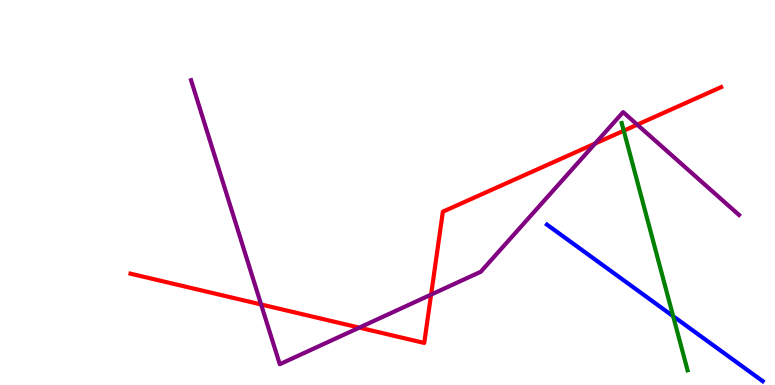[{'lines': ['blue', 'red'], 'intersections': []}, {'lines': ['green', 'red'], 'intersections': [{'x': 8.05, 'y': 6.6}]}, {'lines': ['purple', 'red'], 'intersections': [{'x': 3.37, 'y': 2.09}, {'x': 4.64, 'y': 1.49}, {'x': 5.56, 'y': 2.35}, {'x': 7.68, 'y': 6.27}, {'x': 8.22, 'y': 6.76}]}, {'lines': ['blue', 'green'], 'intersections': [{'x': 8.69, 'y': 1.79}]}, {'lines': ['blue', 'purple'], 'intersections': []}, {'lines': ['green', 'purple'], 'intersections': []}]